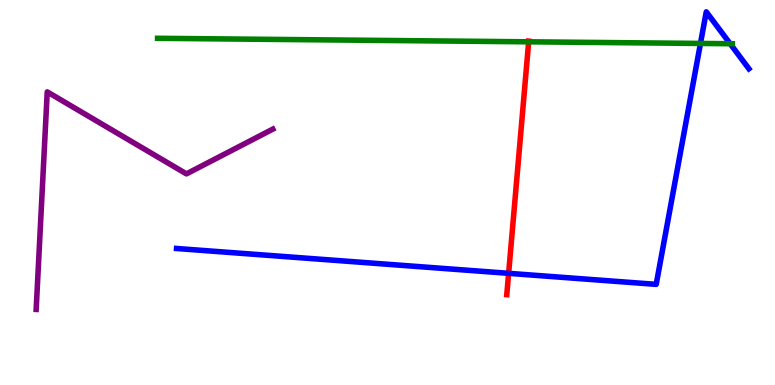[{'lines': ['blue', 'red'], 'intersections': [{'x': 6.56, 'y': 2.9}]}, {'lines': ['green', 'red'], 'intersections': [{'x': 6.82, 'y': 8.91}]}, {'lines': ['purple', 'red'], 'intersections': []}, {'lines': ['blue', 'green'], 'intersections': [{'x': 9.04, 'y': 8.87}, {'x': 9.42, 'y': 8.86}]}, {'lines': ['blue', 'purple'], 'intersections': []}, {'lines': ['green', 'purple'], 'intersections': []}]